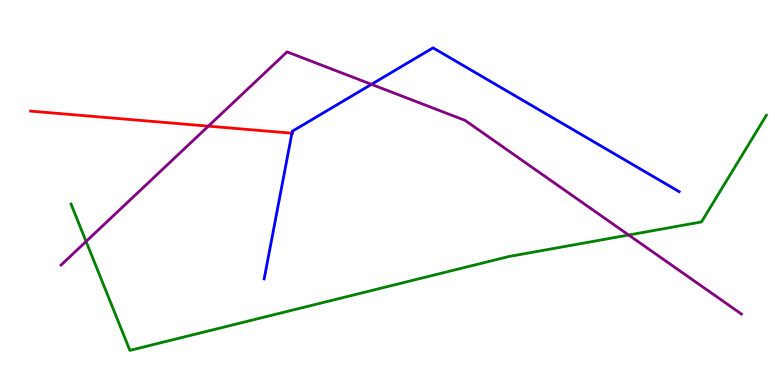[{'lines': ['blue', 'red'], 'intersections': [{'x': 3.77, 'y': 6.54}]}, {'lines': ['green', 'red'], 'intersections': []}, {'lines': ['purple', 'red'], 'intersections': [{'x': 2.69, 'y': 6.72}]}, {'lines': ['blue', 'green'], 'intersections': []}, {'lines': ['blue', 'purple'], 'intersections': [{'x': 4.79, 'y': 7.81}]}, {'lines': ['green', 'purple'], 'intersections': [{'x': 1.11, 'y': 3.73}, {'x': 8.11, 'y': 3.9}]}]